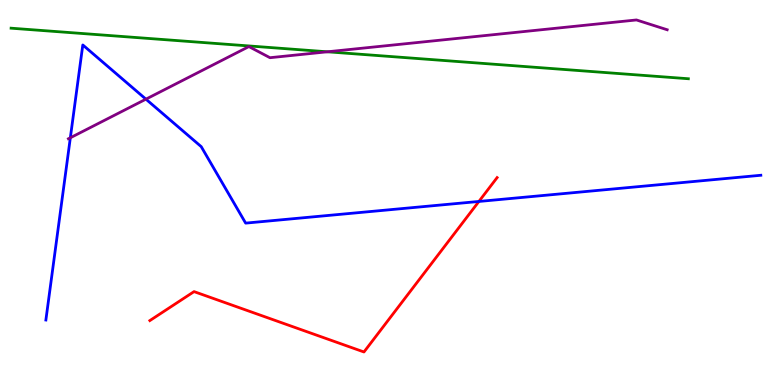[{'lines': ['blue', 'red'], 'intersections': [{'x': 6.18, 'y': 4.77}]}, {'lines': ['green', 'red'], 'intersections': []}, {'lines': ['purple', 'red'], 'intersections': []}, {'lines': ['blue', 'green'], 'intersections': []}, {'lines': ['blue', 'purple'], 'intersections': [{'x': 0.908, 'y': 6.42}, {'x': 1.88, 'y': 7.42}]}, {'lines': ['green', 'purple'], 'intersections': [{'x': 4.22, 'y': 8.65}]}]